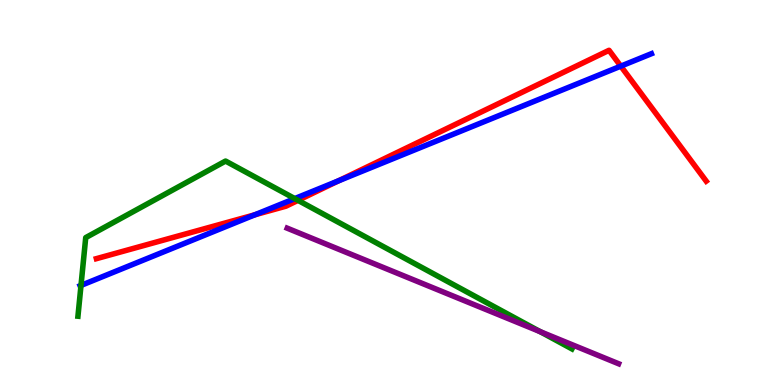[{'lines': ['blue', 'red'], 'intersections': [{'x': 3.29, 'y': 4.42}, {'x': 4.37, 'y': 5.3}, {'x': 8.01, 'y': 8.28}]}, {'lines': ['green', 'red'], 'intersections': [{'x': 3.85, 'y': 4.8}]}, {'lines': ['purple', 'red'], 'intersections': []}, {'lines': ['blue', 'green'], 'intersections': [{'x': 1.05, 'y': 2.59}, {'x': 3.8, 'y': 4.84}]}, {'lines': ['blue', 'purple'], 'intersections': []}, {'lines': ['green', 'purple'], 'intersections': [{'x': 6.97, 'y': 1.39}]}]